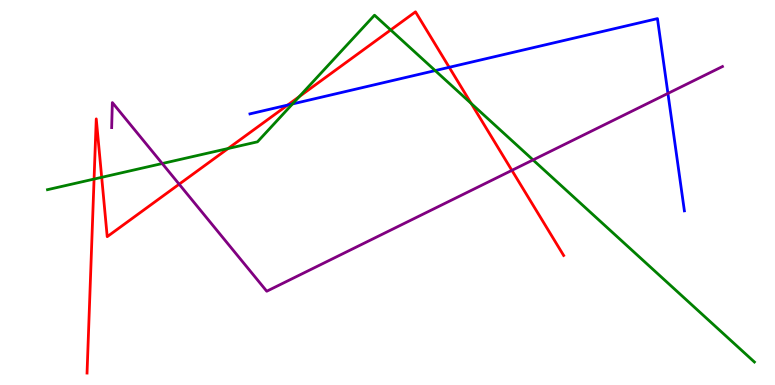[{'lines': ['blue', 'red'], 'intersections': [{'x': 3.71, 'y': 7.27}, {'x': 5.8, 'y': 8.25}]}, {'lines': ['green', 'red'], 'intersections': [{'x': 1.21, 'y': 5.35}, {'x': 1.31, 'y': 5.39}, {'x': 2.94, 'y': 6.14}, {'x': 3.86, 'y': 7.49}, {'x': 5.04, 'y': 9.22}, {'x': 6.08, 'y': 7.31}]}, {'lines': ['purple', 'red'], 'intersections': [{'x': 2.31, 'y': 5.22}, {'x': 6.6, 'y': 5.58}]}, {'lines': ['blue', 'green'], 'intersections': [{'x': 3.77, 'y': 7.3}, {'x': 5.62, 'y': 8.17}]}, {'lines': ['blue', 'purple'], 'intersections': [{'x': 8.62, 'y': 7.57}]}, {'lines': ['green', 'purple'], 'intersections': [{'x': 2.09, 'y': 5.75}, {'x': 6.88, 'y': 5.85}]}]